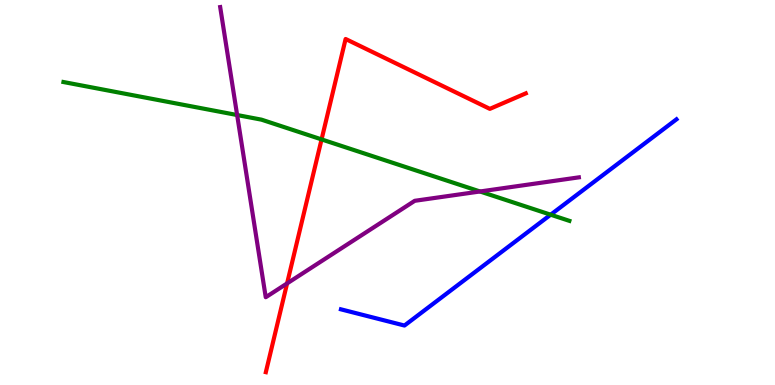[{'lines': ['blue', 'red'], 'intersections': []}, {'lines': ['green', 'red'], 'intersections': [{'x': 4.15, 'y': 6.38}]}, {'lines': ['purple', 'red'], 'intersections': [{'x': 3.7, 'y': 2.64}]}, {'lines': ['blue', 'green'], 'intersections': [{'x': 7.11, 'y': 4.42}]}, {'lines': ['blue', 'purple'], 'intersections': []}, {'lines': ['green', 'purple'], 'intersections': [{'x': 3.06, 'y': 7.01}, {'x': 6.19, 'y': 5.03}]}]